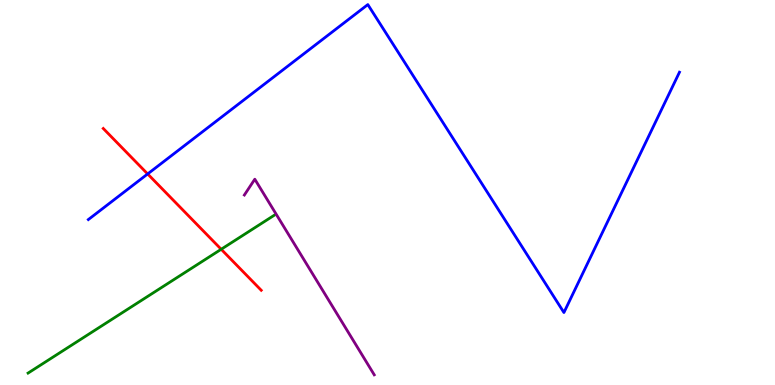[{'lines': ['blue', 'red'], 'intersections': [{'x': 1.91, 'y': 5.48}]}, {'lines': ['green', 'red'], 'intersections': [{'x': 2.85, 'y': 3.53}]}, {'lines': ['purple', 'red'], 'intersections': []}, {'lines': ['blue', 'green'], 'intersections': []}, {'lines': ['blue', 'purple'], 'intersections': []}, {'lines': ['green', 'purple'], 'intersections': []}]